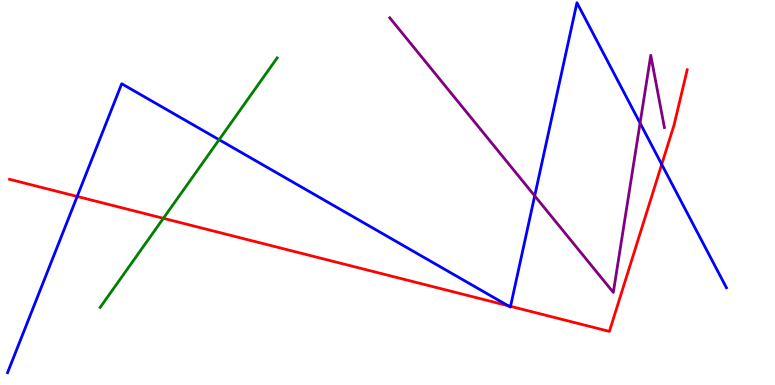[{'lines': ['blue', 'red'], 'intersections': [{'x': 0.996, 'y': 4.9}, {'x': 6.55, 'y': 2.06}, {'x': 6.59, 'y': 2.04}, {'x': 8.54, 'y': 5.73}]}, {'lines': ['green', 'red'], 'intersections': [{'x': 2.11, 'y': 4.33}]}, {'lines': ['purple', 'red'], 'intersections': []}, {'lines': ['blue', 'green'], 'intersections': [{'x': 2.83, 'y': 6.37}]}, {'lines': ['blue', 'purple'], 'intersections': [{'x': 6.9, 'y': 4.91}, {'x': 8.26, 'y': 6.8}]}, {'lines': ['green', 'purple'], 'intersections': []}]